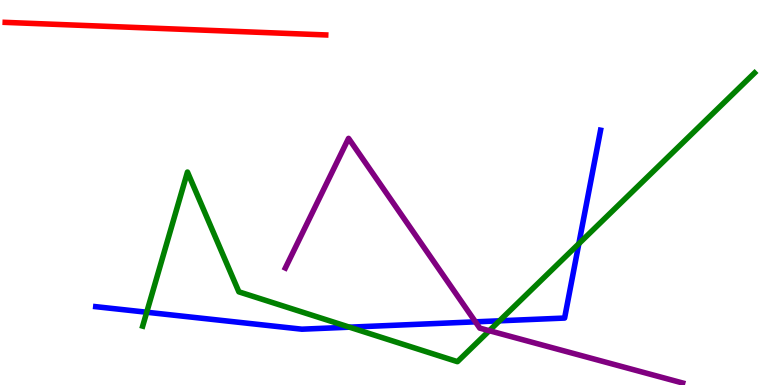[{'lines': ['blue', 'red'], 'intersections': []}, {'lines': ['green', 'red'], 'intersections': []}, {'lines': ['purple', 'red'], 'intersections': []}, {'lines': ['blue', 'green'], 'intersections': [{'x': 1.89, 'y': 1.89}, {'x': 4.51, 'y': 1.5}, {'x': 6.44, 'y': 1.67}, {'x': 7.47, 'y': 3.67}]}, {'lines': ['blue', 'purple'], 'intersections': [{'x': 6.13, 'y': 1.64}]}, {'lines': ['green', 'purple'], 'intersections': [{'x': 6.31, 'y': 1.41}]}]